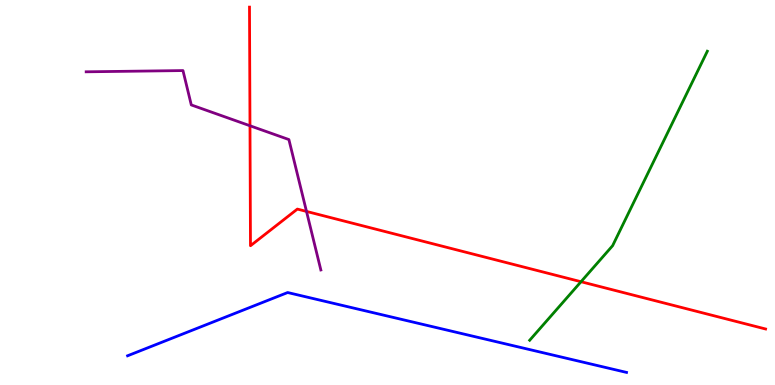[{'lines': ['blue', 'red'], 'intersections': []}, {'lines': ['green', 'red'], 'intersections': [{'x': 7.5, 'y': 2.68}]}, {'lines': ['purple', 'red'], 'intersections': [{'x': 3.23, 'y': 6.73}, {'x': 3.95, 'y': 4.51}]}, {'lines': ['blue', 'green'], 'intersections': []}, {'lines': ['blue', 'purple'], 'intersections': []}, {'lines': ['green', 'purple'], 'intersections': []}]